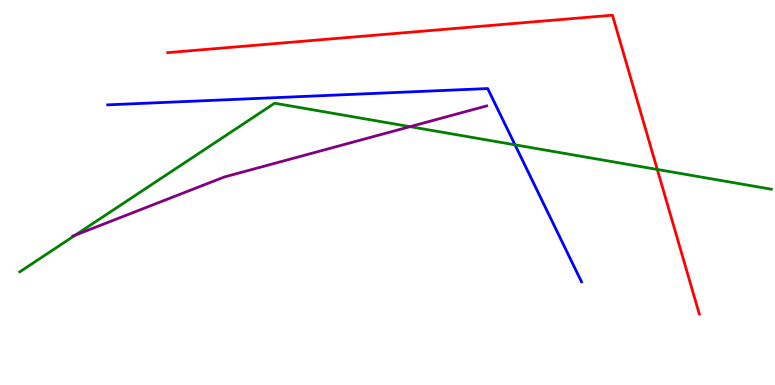[{'lines': ['blue', 'red'], 'intersections': []}, {'lines': ['green', 'red'], 'intersections': [{'x': 8.48, 'y': 5.6}]}, {'lines': ['purple', 'red'], 'intersections': []}, {'lines': ['blue', 'green'], 'intersections': [{'x': 6.65, 'y': 6.24}]}, {'lines': ['blue', 'purple'], 'intersections': []}, {'lines': ['green', 'purple'], 'intersections': [{'x': 0.971, 'y': 3.89}, {'x': 5.29, 'y': 6.71}]}]